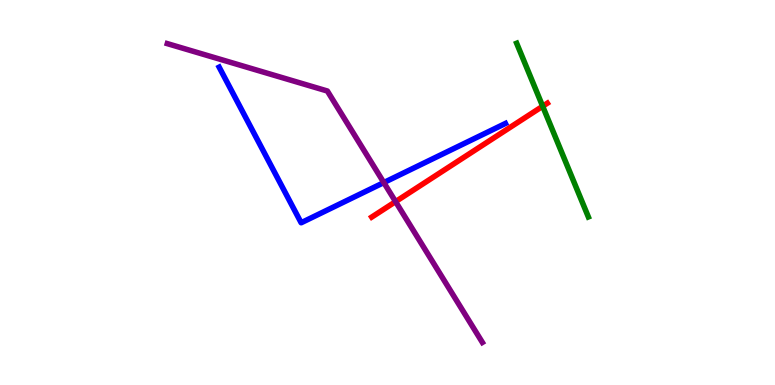[{'lines': ['blue', 'red'], 'intersections': []}, {'lines': ['green', 'red'], 'intersections': [{'x': 7.0, 'y': 7.24}]}, {'lines': ['purple', 'red'], 'intersections': [{'x': 5.1, 'y': 4.76}]}, {'lines': ['blue', 'green'], 'intersections': []}, {'lines': ['blue', 'purple'], 'intersections': [{'x': 4.95, 'y': 5.26}]}, {'lines': ['green', 'purple'], 'intersections': []}]